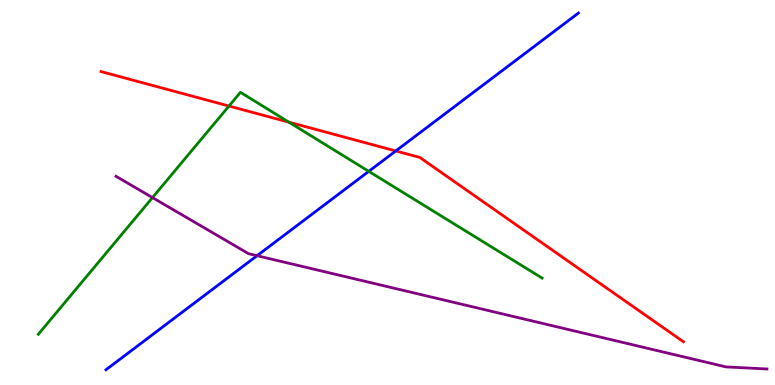[{'lines': ['blue', 'red'], 'intersections': [{'x': 5.11, 'y': 6.08}]}, {'lines': ['green', 'red'], 'intersections': [{'x': 2.95, 'y': 7.25}, {'x': 3.73, 'y': 6.83}]}, {'lines': ['purple', 'red'], 'intersections': []}, {'lines': ['blue', 'green'], 'intersections': [{'x': 4.76, 'y': 5.55}]}, {'lines': ['blue', 'purple'], 'intersections': [{'x': 3.32, 'y': 3.36}]}, {'lines': ['green', 'purple'], 'intersections': [{'x': 1.97, 'y': 4.87}]}]